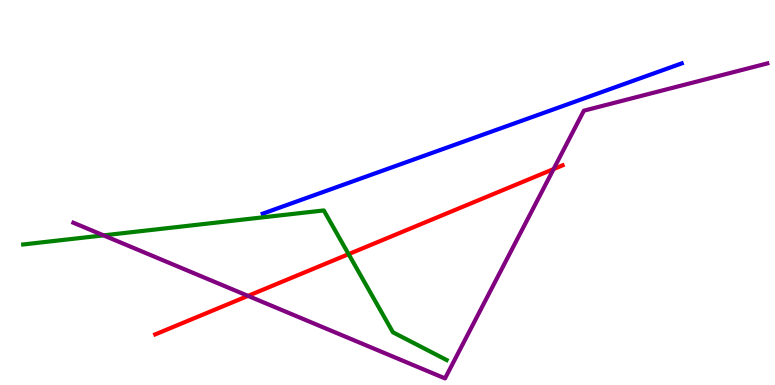[{'lines': ['blue', 'red'], 'intersections': []}, {'lines': ['green', 'red'], 'intersections': [{'x': 4.5, 'y': 3.4}]}, {'lines': ['purple', 'red'], 'intersections': [{'x': 3.2, 'y': 2.31}, {'x': 7.14, 'y': 5.61}]}, {'lines': ['blue', 'green'], 'intersections': []}, {'lines': ['blue', 'purple'], 'intersections': []}, {'lines': ['green', 'purple'], 'intersections': [{'x': 1.34, 'y': 3.89}]}]